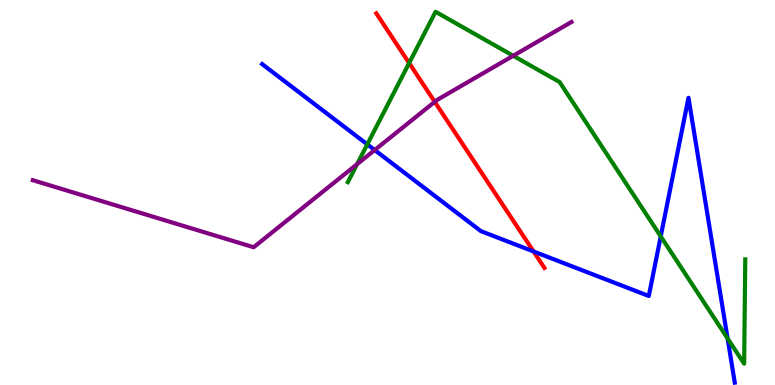[{'lines': ['blue', 'red'], 'intersections': [{'x': 6.88, 'y': 3.47}]}, {'lines': ['green', 'red'], 'intersections': [{'x': 5.28, 'y': 8.36}]}, {'lines': ['purple', 'red'], 'intersections': [{'x': 5.61, 'y': 7.35}]}, {'lines': ['blue', 'green'], 'intersections': [{'x': 4.74, 'y': 6.25}, {'x': 8.53, 'y': 3.86}, {'x': 9.39, 'y': 1.21}]}, {'lines': ['blue', 'purple'], 'intersections': [{'x': 4.83, 'y': 6.1}]}, {'lines': ['green', 'purple'], 'intersections': [{'x': 4.61, 'y': 5.74}, {'x': 6.62, 'y': 8.55}]}]